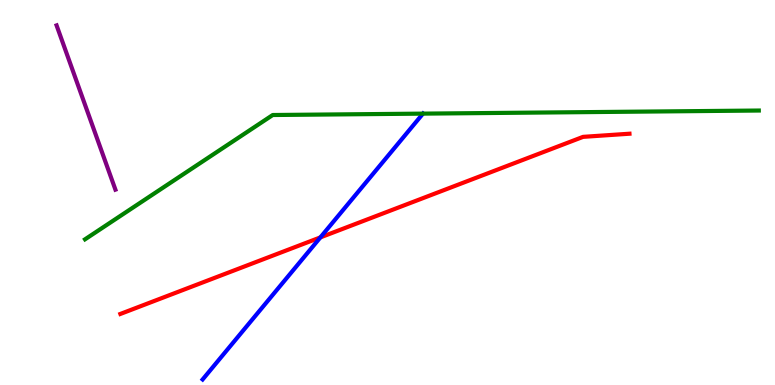[{'lines': ['blue', 'red'], 'intersections': [{'x': 4.13, 'y': 3.83}]}, {'lines': ['green', 'red'], 'intersections': []}, {'lines': ['purple', 'red'], 'intersections': []}, {'lines': ['blue', 'green'], 'intersections': [{'x': 5.46, 'y': 7.05}]}, {'lines': ['blue', 'purple'], 'intersections': []}, {'lines': ['green', 'purple'], 'intersections': []}]